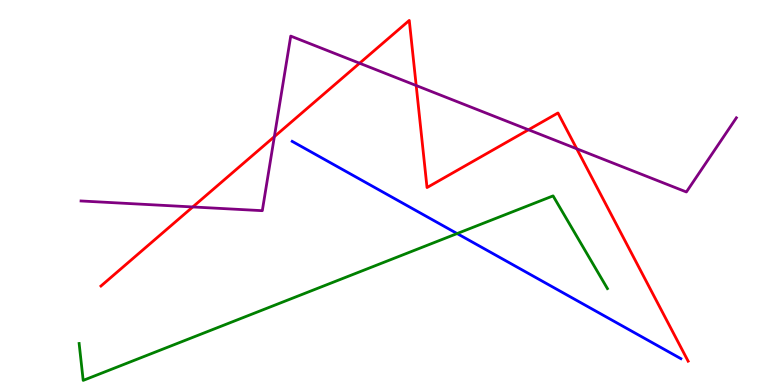[{'lines': ['blue', 'red'], 'intersections': []}, {'lines': ['green', 'red'], 'intersections': []}, {'lines': ['purple', 'red'], 'intersections': [{'x': 2.49, 'y': 4.62}, {'x': 3.54, 'y': 6.45}, {'x': 4.64, 'y': 8.36}, {'x': 5.37, 'y': 7.78}, {'x': 6.82, 'y': 6.63}, {'x': 7.44, 'y': 6.14}]}, {'lines': ['blue', 'green'], 'intersections': [{'x': 5.9, 'y': 3.93}]}, {'lines': ['blue', 'purple'], 'intersections': []}, {'lines': ['green', 'purple'], 'intersections': []}]